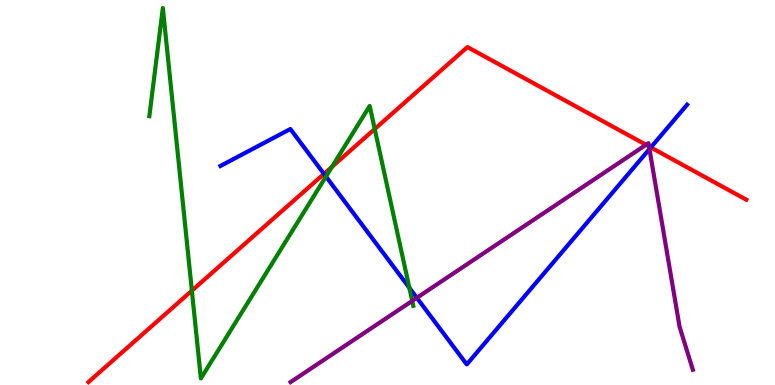[{'lines': ['blue', 'red'], 'intersections': [{'x': 4.18, 'y': 5.48}, {'x': 8.4, 'y': 6.17}]}, {'lines': ['green', 'red'], 'intersections': [{'x': 2.48, 'y': 2.45}, {'x': 4.28, 'y': 5.67}, {'x': 4.84, 'y': 6.65}]}, {'lines': ['purple', 'red'], 'intersections': [{'x': 8.34, 'y': 6.24}, {'x': 8.37, 'y': 6.2}]}, {'lines': ['blue', 'green'], 'intersections': [{'x': 4.21, 'y': 5.41}, {'x': 5.28, 'y': 2.52}]}, {'lines': ['blue', 'purple'], 'intersections': [{'x': 5.38, 'y': 2.26}, {'x': 8.38, 'y': 6.13}]}, {'lines': ['green', 'purple'], 'intersections': [{'x': 5.32, 'y': 2.18}]}]